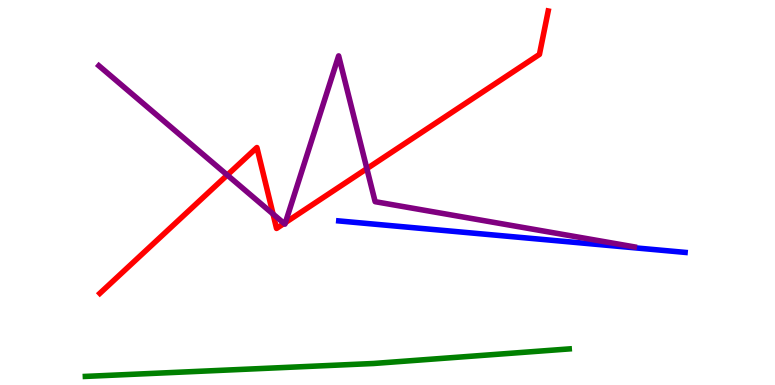[{'lines': ['blue', 'red'], 'intersections': []}, {'lines': ['green', 'red'], 'intersections': []}, {'lines': ['purple', 'red'], 'intersections': [{'x': 2.93, 'y': 5.45}, {'x': 3.52, 'y': 4.44}, {'x': 3.67, 'y': 4.2}, {'x': 3.68, 'y': 4.22}, {'x': 4.73, 'y': 5.62}]}, {'lines': ['blue', 'green'], 'intersections': []}, {'lines': ['blue', 'purple'], 'intersections': []}, {'lines': ['green', 'purple'], 'intersections': []}]